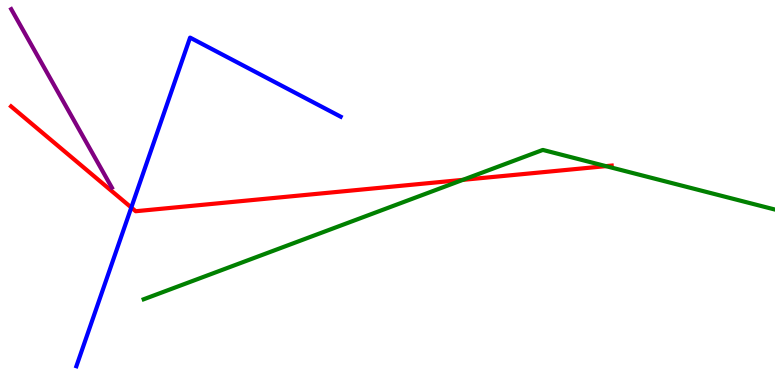[{'lines': ['blue', 'red'], 'intersections': [{'x': 1.69, 'y': 4.61}]}, {'lines': ['green', 'red'], 'intersections': [{'x': 5.97, 'y': 5.33}, {'x': 7.82, 'y': 5.68}]}, {'lines': ['purple', 'red'], 'intersections': []}, {'lines': ['blue', 'green'], 'intersections': []}, {'lines': ['blue', 'purple'], 'intersections': []}, {'lines': ['green', 'purple'], 'intersections': []}]